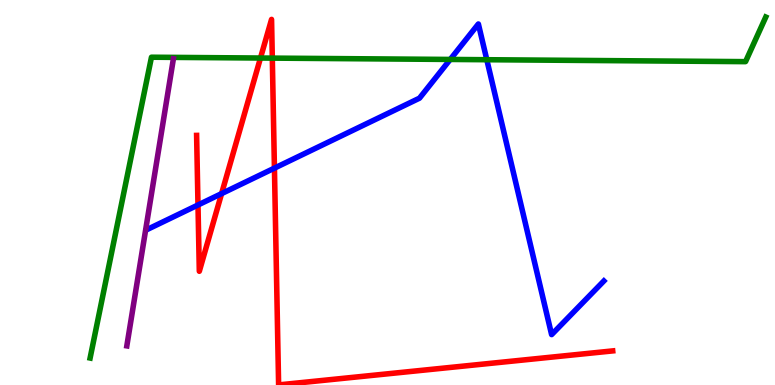[{'lines': ['blue', 'red'], 'intersections': [{'x': 2.55, 'y': 4.68}, {'x': 2.86, 'y': 4.97}, {'x': 3.54, 'y': 5.63}]}, {'lines': ['green', 'red'], 'intersections': [{'x': 3.36, 'y': 8.49}, {'x': 3.51, 'y': 8.49}]}, {'lines': ['purple', 'red'], 'intersections': []}, {'lines': ['blue', 'green'], 'intersections': [{'x': 5.81, 'y': 8.46}, {'x': 6.28, 'y': 8.45}]}, {'lines': ['blue', 'purple'], 'intersections': []}, {'lines': ['green', 'purple'], 'intersections': []}]